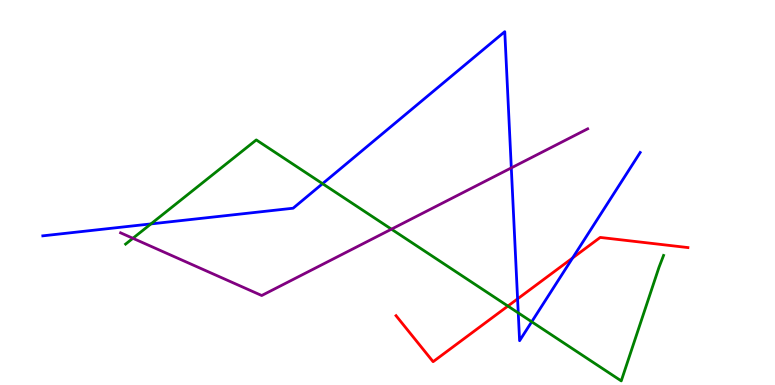[{'lines': ['blue', 'red'], 'intersections': [{'x': 6.68, 'y': 2.24}, {'x': 7.39, 'y': 3.3}]}, {'lines': ['green', 'red'], 'intersections': [{'x': 6.55, 'y': 2.05}]}, {'lines': ['purple', 'red'], 'intersections': []}, {'lines': ['blue', 'green'], 'intersections': [{'x': 1.95, 'y': 4.18}, {'x': 4.16, 'y': 5.23}, {'x': 6.69, 'y': 1.87}, {'x': 6.86, 'y': 1.64}]}, {'lines': ['blue', 'purple'], 'intersections': [{'x': 6.6, 'y': 5.64}]}, {'lines': ['green', 'purple'], 'intersections': [{'x': 1.71, 'y': 3.81}, {'x': 5.05, 'y': 4.05}]}]